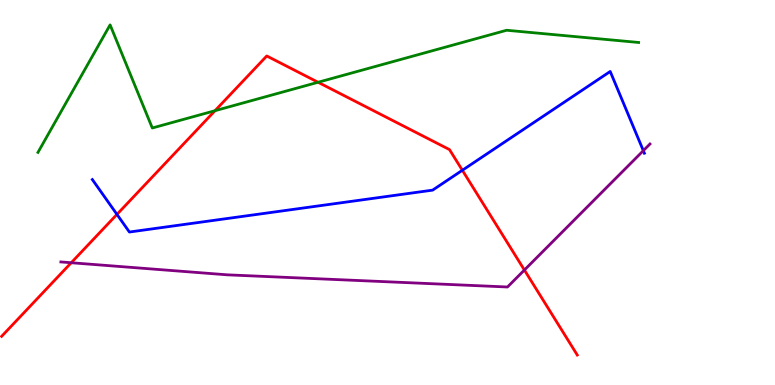[{'lines': ['blue', 'red'], 'intersections': [{'x': 1.51, 'y': 4.43}, {'x': 5.97, 'y': 5.58}]}, {'lines': ['green', 'red'], 'intersections': [{'x': 2.77, 'y': 7.12}, {'x': 4.1, 'y': 7.86}]}, {'lines': ['purple', 'red'], 'intersections': [{'x': 0.919, 'y': 3.18}, {'x': 6.77, 'y': 2.99}]}, {'lines': ['blue', 'green'], 'intersections': []}, {'lines': ['blue', 'purple'], 'intersections': [{'x': 8.3, 'y': 6.09}]}, {'lines': ['green', 'purple'], 'intersections': []}]